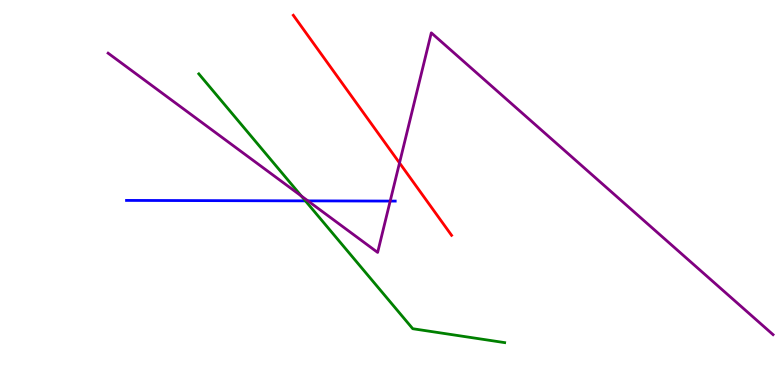[{'lines': ['blue', 'red'], 'intersections': []}, {'lines': ['green', 'red'], 'intersections': []}, {'lines': ['purple', 'red'], 'intersections': [{'x': 5.16, 'y': 5.77}]}, {'lines': ['blue', 'green'], 'intersections': [{'x': 3.94, 'y': 4.78}]}, {'lines': ['blue', 'purple'], 'intersections': [{'x': 3.97, 'y': 4.78}, {'x': 5.03, 'y': 4.78}]}, {'lines': ['green', 'purple'], 'intersections': [{'x': 3.89, 'y': 4.91}]}]